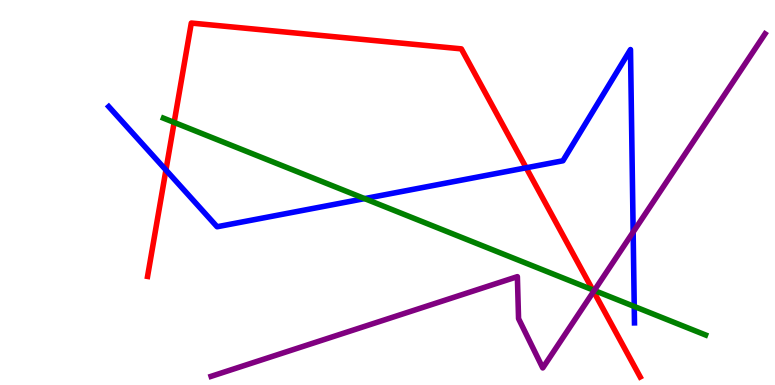[{'lines': ['blue', 'red'], 'intersections': [{'x': 2.14, 'y': 5.58}, {'x': 6.79, 'y': 5.64}]}, {'lines': ['green', 'red'], 'intersections': [{'x': 2.25, 'y': 6.82}, {'x': 7.65, 'y': 2.47}]}, {'lines': ['purple', 'red'], 'intersections': [{'x': 7.66, 'y': 2.43}]}, {'lines': ['blue', 'green'], 'intersections': [{'x': 4.7, 'y': 4.84}, {'x': 8.18, 'y': 2.04}]}, {'lines': ['blue', 'purple'], 'intersections': [{'x': 8.17, 'y': 3.97}]}, {'lines': ['green', 'purple'], 'intersections': [{'x': 7.67, 'y': 2.46}]}]